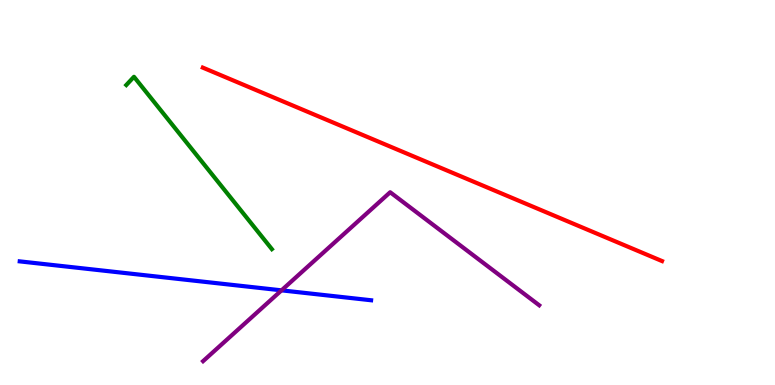[{'lines': ['blue', 'red'], 'intersections': []}, {'lines': ['green', 'red'], 'intersections': []}, {'lines': ['purple', 'red'], 'intersections': []}, {'lines': ['blue', 'green'], 'intersections': []}, {'lines': ['blue', 'purple'], 'intersections': [{'x': 3.63, 'y': 2.46}]}, {'lines': ['green', 'purple'], 'intersections': []}]